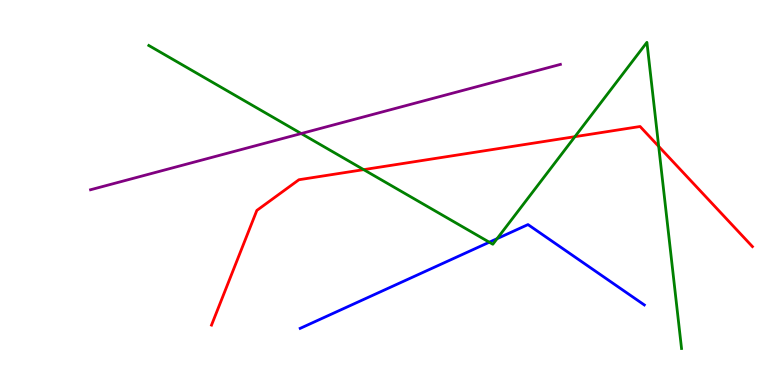[{'lines': ['blue', 'red'], 'intersections': []}, {'lines': ['green', 'red'], 'intersections': [{'x': 4.69, 'y': 5.59}, {'x': 7.42, 'y': 6.45}, {'x': 8.5, 'y': 6.2}]}, {'lines': ['purple', 'red'], 'intersections': []}, {'lines': ['blue', 'green'], 'intersections': [{'x': 6.31, 'y': 3.71}, {'x': 6.41, 'y': 3.8}]}, {'lines': ['blue', 'purple'], 'intersections': []}, {'lines': ['green', 'purple'], 'intersections': [{'x': 3.89, 'y': 6.53}]}]